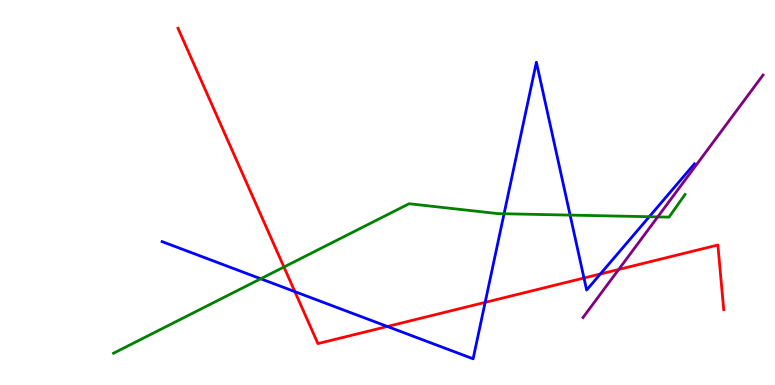[{'lines': ['blue', 'red'], 'intersections': [{'x': 3.8, 'y': 2.43}, {'x': 5.0, 'y': 1.52}, {'x': 6.26, 'y': 2.15}, {'x': 7.54, 'y': 2.78}, {'x': 7.75, 'y': 2.88}]}, {'lines': ['green', 'red'], 'intersections': [{'x': 3.66, 'y': 3.06}]}, {'lines': ['purple', 'red'], 'intersections': [{'x': 7.98, 'y': 3.0}]}, {'lines': ['blue', 'green'], 'intersections': [{'x': 3.36, 'y': 2.76}, {'x': 6.5, 'y': 4.45}, {'x': 7.36, 'y': 4.41}, {'x': 8.38, 'y': 4.37}]}, {'lines': ['blue', 'purple'], 'intersections': []}, {'lines': ['green', 'purple'], 'intersections': [{'x': 8.49, 'y': 4.37}]}]